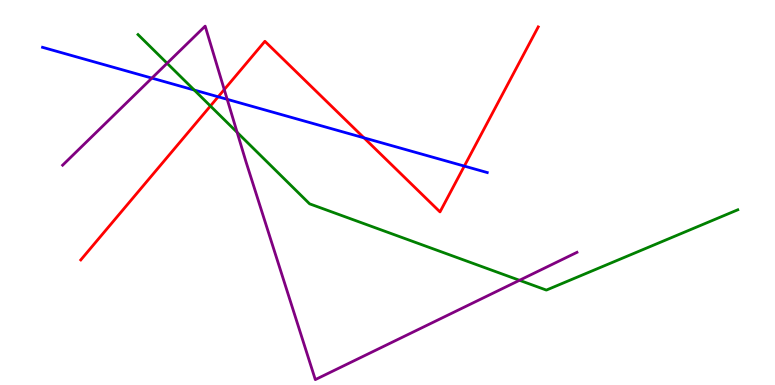[{'lines': ['blue', 'red'], 'intersections': [{'x': 2.82, 'y': 7.49}, {'x': 4.7, 'y': 6.42}, {'x': 5.99, 'y': 5.69}]}, {'lines': ['green', 'red'], 'intersections': [{'x': 2.72, 'y': 7.25}]}, {'lines': ['purple', 'red'], 'intersections': [{'x': 2.89, 'y': 7.67}]}, {'lines': ['blue', 'green'], 'intersections': [{'x': 2.51, 'y': 7.66}]}, {'lines': ['blue', 'purple'], 'intersections': [{'x': 1.96, 'y': 7.97}, {'x': 2.93, 'y': 7.42}]}, {'lines': ['green', 'purple'], 'intersections': [{'x': 2.16, 'y': 8.36}, {'x': 3.06, 'y': 6.56}, {'x': 6.7, 'y': 2.72}]}]